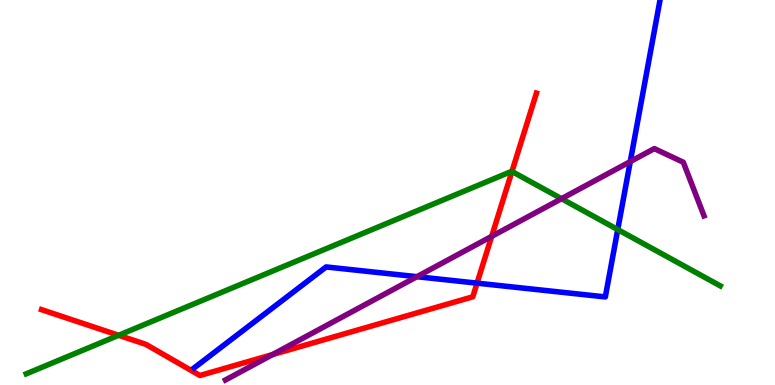[{'lines': ['blue', 'red'], 'intersections': [{'x': 6.16, 'y': 2.65}]}, {'lines': ['green', 'red'], 'intersections': [{'x': 1.53, 'y': 1.29}, {'x': 6.61, 'y': 5.55}]}, {'lines': ['purple', 'red'], 'intersections': [{'x': 3.52, 'y': 0.791}, {'x': 6.34, 'y': 3.86}]}, {'lines': ['blue', 'green'], 'intersections': [{'x': 7.97, 'y': 4.04}]}, {'lines': ['blue', 'purple'], 'intersections': [{'x': 5.38, 'y': 2.81}, {'x': 8.13, 'y': 5.8}]}, {'lines': ['green', 'purple'], 'intersections': [{'x': 7.25, 'y': 4.84}]}]